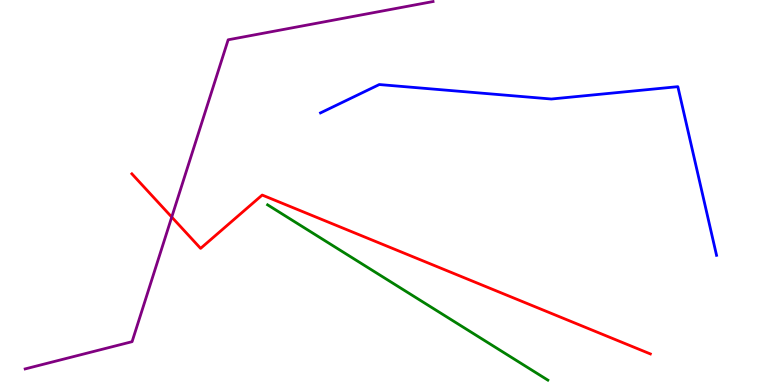[{'lines': ['blue', 'red'], 'intersections': []}, {'lines': ['green', 'red'], 'intersections': []}, {'lines': ['purple', 'red'], 'intersections': [{'x': 2.22, 'y': 4.36}]}, {'lines': ['blue', 'green'], 'intersections': []}, {'lines': ['blue', 'purple'], 'intersections': []}, {'lines': ['green', 'purple'], 'intersections': []}]